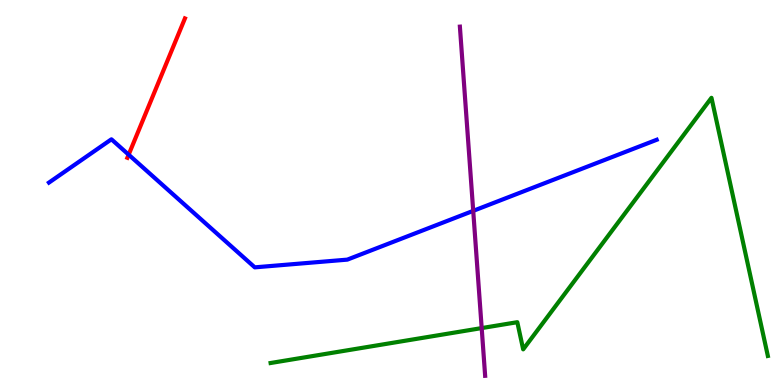[{'lines': ['blue', 'red'], 'intersections': [{'x': 1.66, 'y': 5.98}]}, {'lines': ['green', 'red'], 'intersections': []}, {'lines': ['purple', 'red'], 'intersections': []}, {'lines': ['blue', 'green'], 'intersections': []}, {'lines': ['blue', 'purple'], 'intersections': [{'x': 6.11, 'y': 4.52}]}, {'lines': ['green', 'purple'], 'intersections': [{'x': 6.22, 'y': 1.48}]}]